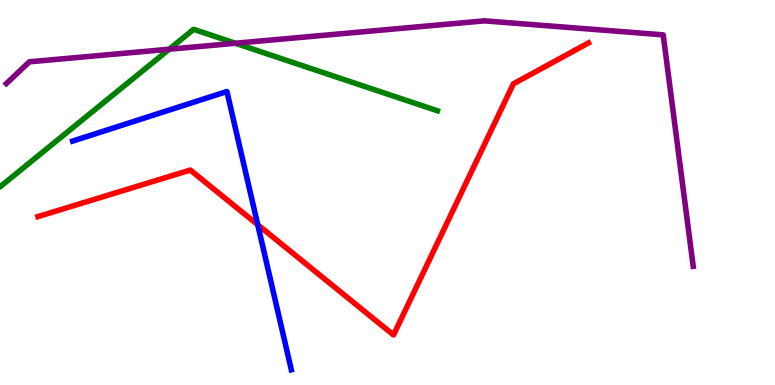[{'lines': ['blue', 'red'], 'intersections': [{'x': 3.33, 'y': 4.16}]}, {'lines': ['green', 'red'], 'intersections': []}, {'lines': ['purple', 'red'], 'intersections': []}, {'lines': ['blue', 'green'], 'intersections': []}, {'lines': ['blue', 'purple'], 'intersections': []}, {'lines': ['green', 'purple'], 'intersections': [{'x': 2.18, 'y': 8.72}, {'x': 3.04, 'y': 8.88}]}]